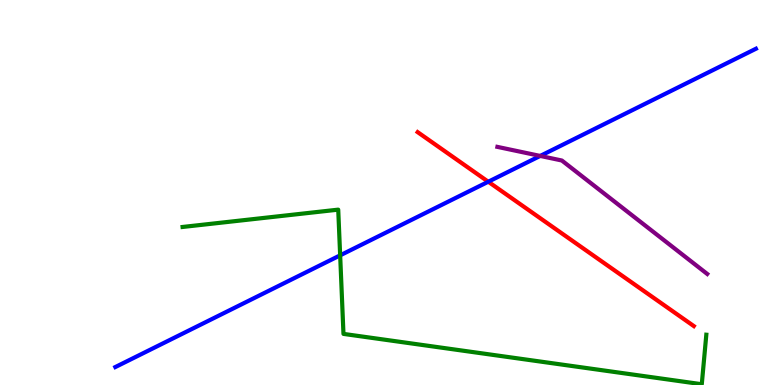[{'lines': ['blue', 'red'], 'intersections': [{'x': 6.3, 'y': 5.28}]}, {'lines': ['green', 'red'], 'intersections': []}, {'lines': ['purple', 'red'], 'intersections': []}, {'lines': ['blue', 'green'], 'intersections': [{'x': 4.39, 'y': 3.37}]}, {'lines': ['blue', 'purple'], 'intersections': [{'x': 6.97, 'y': 5.95}]}, {'lines': ['green', 'purple'], 'intersections': []}]